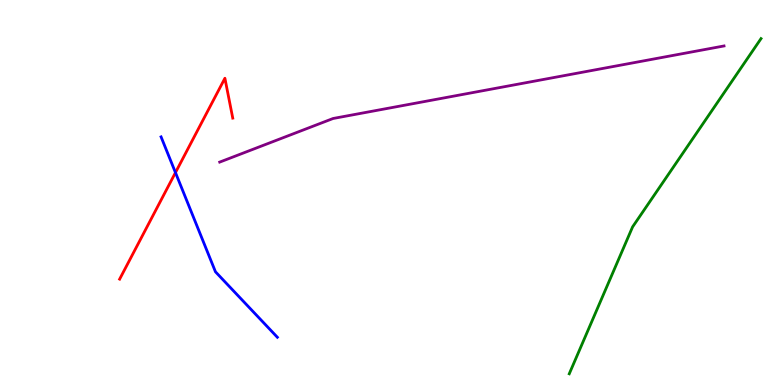[{'lines': ['blue', 'red'], 'intersections': [{'x': 2.26, 'y': 5.52}]}, {'lines': ['green', 'red'], 'intersections': []}, {'lines': ['purple', 'red'], 'intersections': []}, {'lines': ['blue', 'green'], 'intersections': []}, {'lines': ['blue', 'purple'], 'intersections': []}, {'lines': ['green', 'purple'], 'intersections': []}]